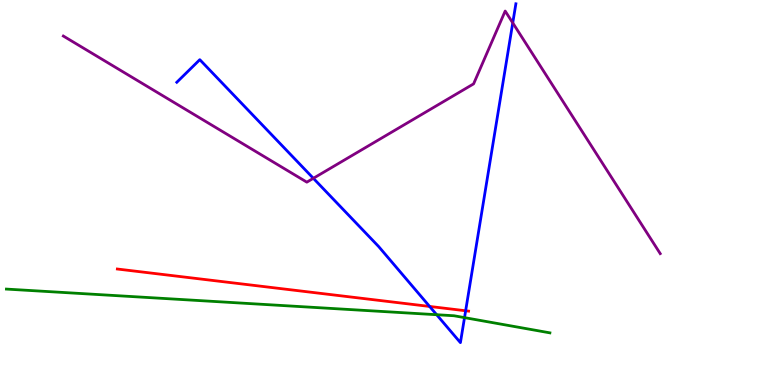[{'lines': ['blue', 'red'], 'intersections': [{'x': 5.54, 'y': 2.04}, {'x': 6.01, 'y': 1.93}]}, {'lines': ['green', 'red'], 'intersections': []}, {'lines': ['purple', 'red'], 'intersections': []}, {'lines': ['blue', 'green'], 'intersections': [{'x': 5.63, 'y': 1.83}, {'x': 5.99, 'y': 1.75}]}, {'lines': ['blue', 'purple'], 'intersections': [{'x': 4.04, 'y': 5.37}, {'x': 6.62, 'y': 9.41}]}, {'lines': ['green', 'purple'], 'intersections': []}]